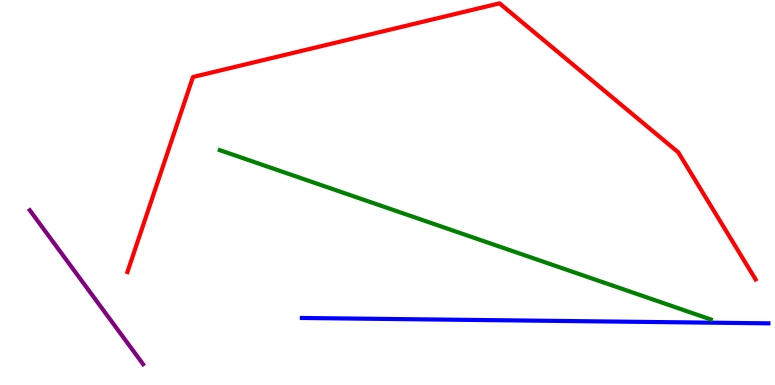[{'lines': ['blue', 'red'], 'intersections': []}, {'lines': ['green', 'red'], 'intersections': []}, {'lines': ['purple', 'red'], 'intersections': []}, {'lines': ['blue', 'green'], 'intersections': []}, {'lines': ['blue', 'purple'], 'intersections': []}, {'lines': ['green', 'purple'], 'intersections': []}]